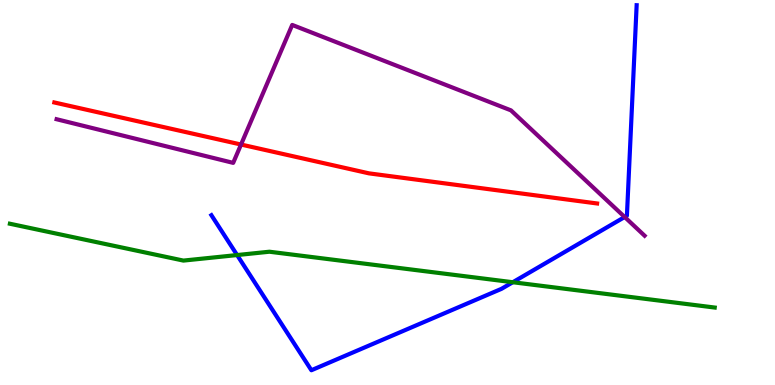[{'lines': ['blue', 'red'], 'intersections': []}, {'lines': ['green', 'red'], 'intersections': []}, {'lines': ['purple', 'red'], 'intersections': [{'x': 3.11, 'y': 6.25}]}, {'lines': ['blue', 'green'], 'intersections': [{'x': 3.06, 'y': 3.38}, {'x': 6.62, 'y': 2.67}]}, {'lines': ['blue', 'purple'], 'intersections': [{'x': 8.06, 'y': 4.36}]}, {'lines': ['green', 'purple'], 'intersections': []}]